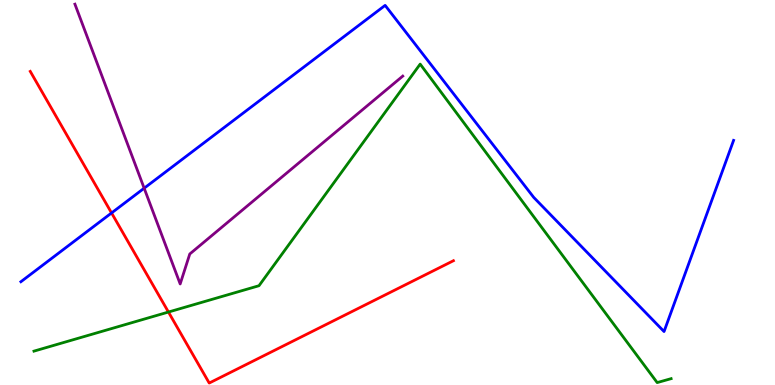[{'lines': ['blue', 'red'], 'intersections': [{'x': 1.44, 'y': 4.47}]}, {'lines': ['green', 'red'], 'intersections': [{'x': 2.17, 'y': 1.9}]}, {'lines': ['purple', 'red'], 'intersections': []}, {'lines': ['blue', 'green'], 'intersections': []}, {'lines': ['blue', 'purple'], 'intersections': [{'x': 1.86, 'y': 5.11}]}, {'lines': ['green', 'purple'], 'intersections': []}]